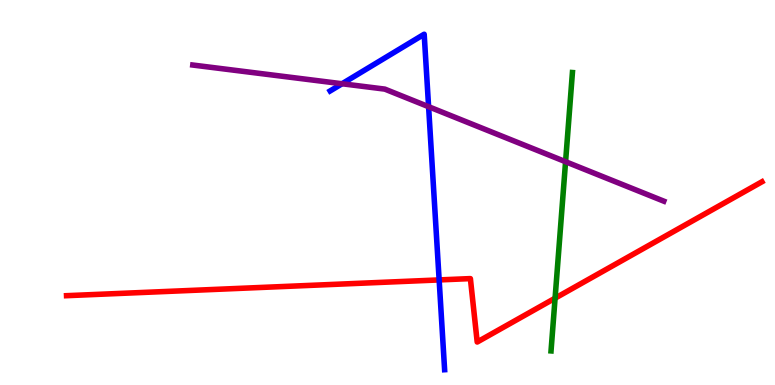[{'lines': ['blue', 'red'], 'intersections': [{'x': 5.67, 'y': 2.73}]}, {'lines': ['green', 'red'], 'intersections': [{'x': 7.16, 'y': 2.25}]}, {'lines': ['purple', 'red'], 'intersections': []}, {'lines': ['blue', 'green'], 'intersections': []}, {'lines': ['blue', 'purple'], 'intersections': [{'x': 4.41, 'y': 7.82}, {'x': 5.53, 'y': 7.23}]}, {'lines': ['green', 'purple'], 'intersections': [{'x': 7.3, 'y': 5.8}]}]